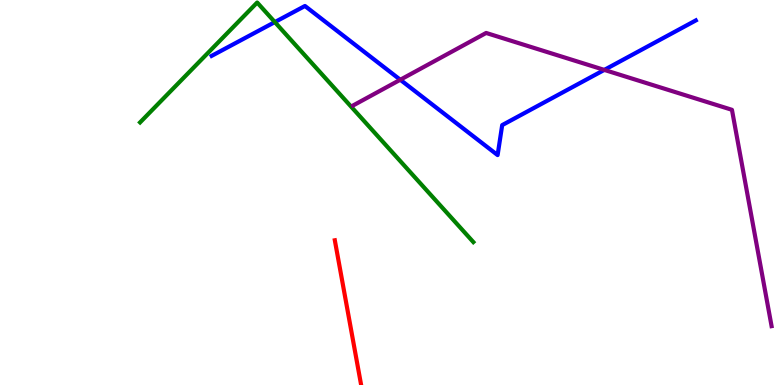[{'lines': ['blue', 'red'], 'intersections': []}, {'lines': ['green', 'red'], 'intersections': []}, {'lines': ['purple', 'red'], 'intersections': []}, {'lines': ['blue', 'green'], 'intersections': [{'x': 3.55, 'y': 9.43}]}, {'lines': ['blue', 'purple'], 'intersections': [{'x': 5.16, 'y': 7.93}, {'x': 7.8, 'y': 8.18}]}, {'lines': ['green', 'purple'], 'intersections': []}]